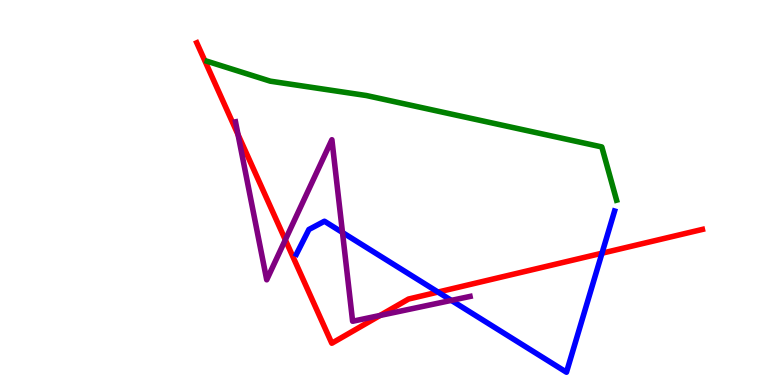[{'lines': ['blue', 'red'], 'intersections': [{'x': 5.65, 'y': 2.41}, {'x': 7.77, 'y': 3.42}]}, {'lines': ['green', 'red'], 'intersections': []}, {'lines': ['purple', 'red'], 'intersections': [{'x': 3.07, 'y': 6.5}, {'x': 3.68, 'y': 3.77}, {'x': 4.9, 'y': 1.81}]}, {'lines': ['blue', 'green'], 'intersections': []}, {'lines': ['blue', 'purple'], 'intersections': [{'x': 4.42, 'y': 3.96}, {'x': 5.82, 'y': 2.2}]}, {'lines': ['green', 'purple'], 'intersections': []}]